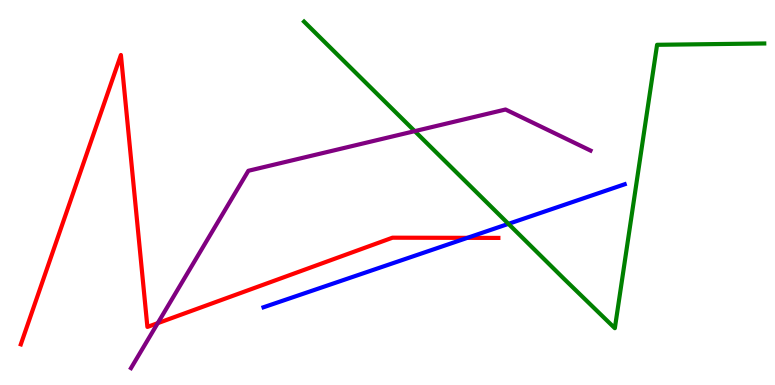[{'lines': ['blue', 'red'], 'intersections': [{'x': 6.03, 'y': 3.82}]}, {'lines': ['green', 'red'], 'intersections': []}, {'lines': ['purple', 'red'], 'intersections': [{'x': 2.04, 'y': 1.61}]}, {'lines': ['blue', 'green'], 'intersections': [{'x': 6.56, 'y': 4.19}]}, {'lines': ['blue', 'purple'], 'intersections': []}, {'lines': ['green', 'purple'], 'intersections': [{'x': 5.35, 'y': 6.59}]}]